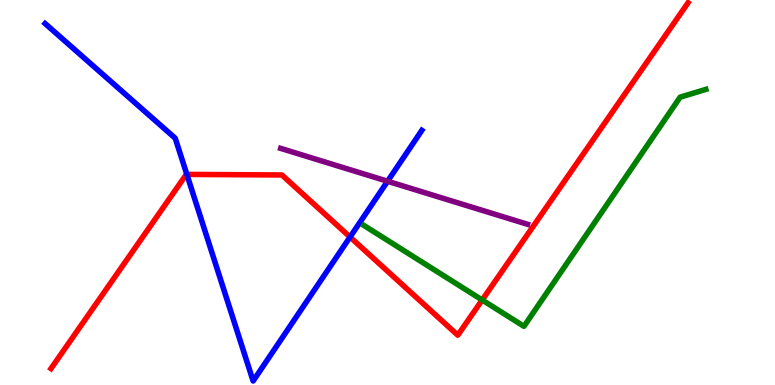[{'lines': ['blue', 'red'], 'intersections': [{'x': 2.41, 'y': 5.47}, {'x': 4.52, 'y': 3.84}]}, {'lines': ['green', 'red'], 'intersections': [{'x': 6.22, 'y': 2.21}]}, {'lines': ['purple', 'red'], 'intersections': []}, {'lines': ['blue', 'green'], 'intersections': []}, {'lines': ['blue', 'purple'], 'intersections': [{'x': 5.0, 'y': 5.29}]}, {'lines': ['green', 'purple'], 'intersections': []}]